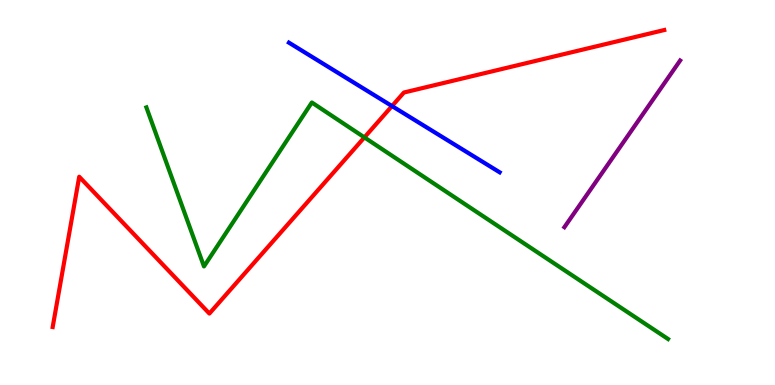[{'lines': ['blue', 'red'], 'intersections': [{'x': 5.06, 'y': 7.25}]}, {'lines': ['green', 'red'], 'intersections': [{'x': 4.7, 'y': 6.43}]}, {'lines': ['purple', 'red'], 'intersections': []}, {'lines': ['blue', 'green'], 'intersections': []}, {'lines': ['blue', 'purple'], 'intersections': []}, {'lines': ['green', 'purple'], 'intersections': []}]